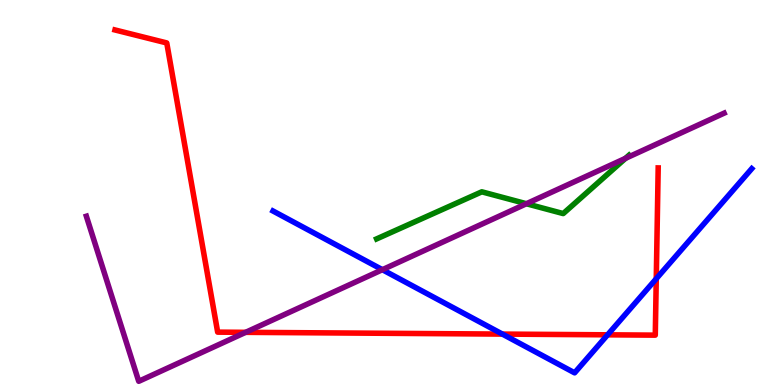[{'lines': ['blue', 'red'], 'intersections': [{'x': 6.48, 'y': 1.32}, {'x': 7.84, 'y': 1.3}, {'x': 8.47, 'y': 2.76}]}, {'lines': ['green', 'red'], 'intersections': []}, {'lines': ['purple', 'red'], 'intersections': [{'x': 3.17, 'y': 1.37}]}, {'lines': ['blue', 'green'], 'intersections': []}, {'lines': ['blue', 'purple'], 'intersections': [{'x': 4.93, 'y': 2.99}]}, {'lines': ['green', 'purple'], 'intersections': [{'x': 6.79, 'y': 4.71}, {'x': 8.07, 'y': 5.89}]}]